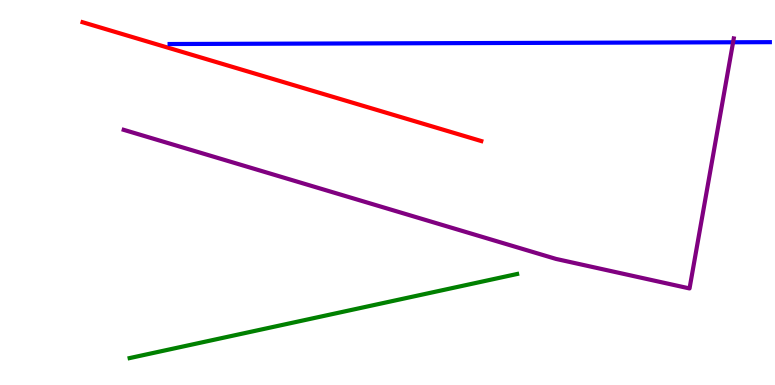[{'lines': ['blue', 'red'], 'intersections': []}, {'lines': ['green', 'red'], 'intersections': []}, {'lines': ['purple', 'red'], 'intersections': []}, {'lines': ['blue', 'green'], 'intersections': []}, {'lines': ['blue', 'purple'], 'intersections': [{'x': 9.46, 'y': 8.9}]}, {'lines': ['green', 'purple'], 'intersections': []}]